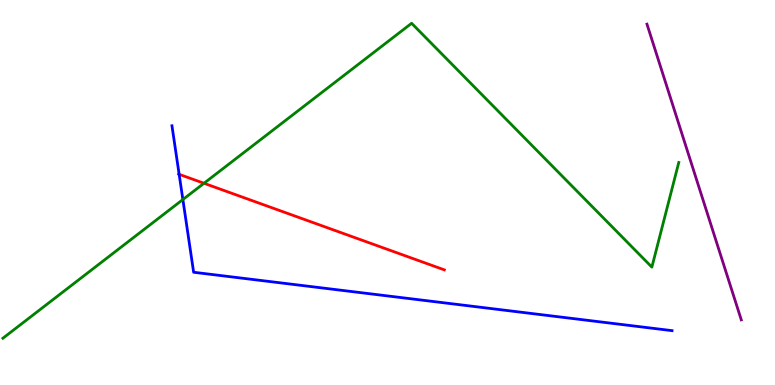[{'lines': ['blue', 'red'], 'intersections': [{'x': 2.31, 'y': 5.47}]}, {'lines': ['green', 'red'], 'intersections': [{'x': 2.63, 'y': 5.24}]}, {'lines': ['purple', 'red'], 'intersections': []}, {'lines': ['blue', 'green'], 'intersections': [{'x': 2.36, 'y': 4.82}]}, {'lines': ['blue', 'purple'], 'intersections': []}, {'lines': ['green', 'purple'], 'intersections': []}]